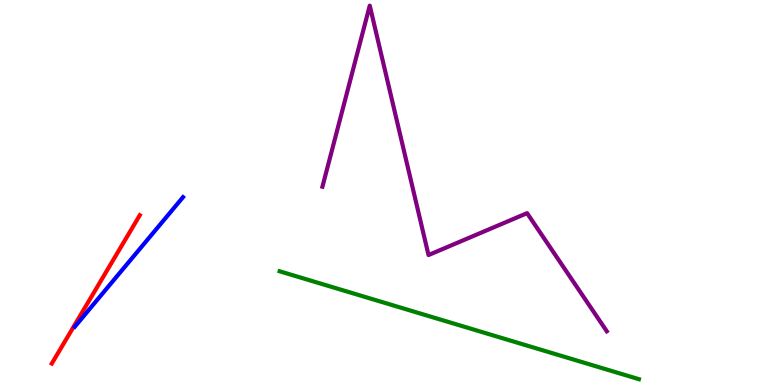[{'lines': ['blue', 'red'], 'intersections': []}, {'lines': ['green', 'red'], 'intersections': []}, {'lines': ['purple', 'red'], 'intersections': []}, {'lines': ['blue', 'green'], 'intersections': []}, {'lines': ['blue', 'purple'], 'intersections': []}, {'lines': ['green', 'purple'], 'intersections': []}]